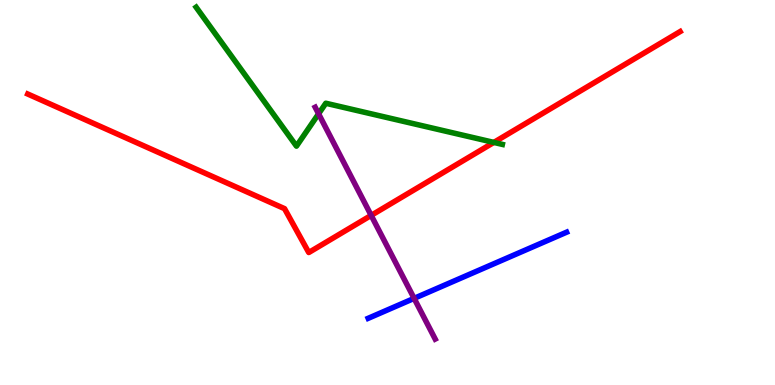[{'lines': ['blue', 'red'], 'intersections': []}, {'lines': ['green', 'red'], 'intersections': [{'x': 6.37, 'y': 6.3}]}, {'lines': ['purple', 'red'], 'intersections': [{'x': 4.79, 'y': 4.41}]}, {'lines': ['blue', 'green'], 'intersections': []}, {'lines': ['blue', 'purple'], 'intersections': [{'x': 5.34, 'y': 2.25}]}, {'lines': ['green', 'purple'], 'intersections': [{'x': 4.11, 'y': 7.04}]}]